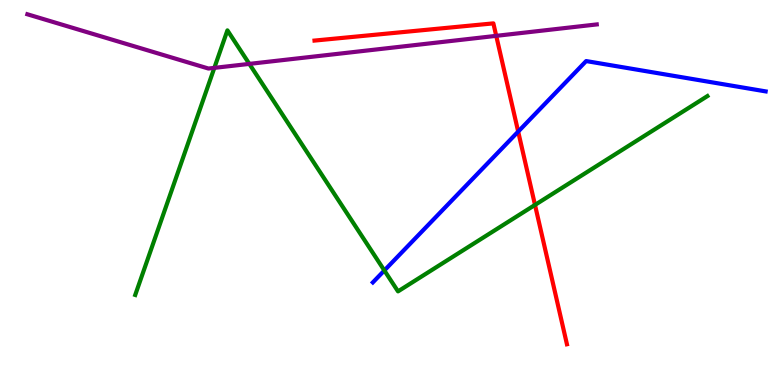[{'lines': ['blue', 'red'], 'intersections': [{'x': 6.69, 'y': 6.58}]}, {'lines': ['green', 'red'], 'intersections': [{'x': 6.9, 'y': 4.68}]}, {'lines': ['purple', 'red'], 'intersections': [{'x': 6.4, 'y': 9.07}]}, {'lines': ['blue', 'green'], 'intersections': [{'x': 4.96, 'y': 2.97}]}, {'lines': ['blue', 'purple'], 'intersections': []}, {'lines': ['green', 'purple'], 'intersections': [{'x': 2.77, 'y': 8.24}, {'x': 3.22, 'y': 8.34}]}]